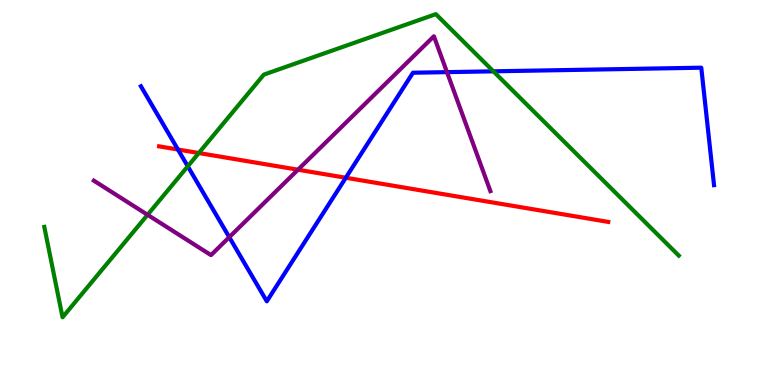[{'lines': ['blue', 'red'], 'intersections': [{'x': 2.3, 'y': 6.12}, {'x': 4.46, 'y': 5.38}]}, {'lines': ['green', 'red'], 'intersections': [{'x': 2.57, 'y': 6.03}]}, {'lines': ['purple', 'red'], 'intersections': [{'x': 3.84, 'y': 5.59}]}, {'lines': ['blue', 'green'], 'intersections': [{'x': 2.42, 'y': 5.68}, {'x': 6.37, 'y': 8.15}]}, {'lines': ['blue', 'purple'], 'intersections': [{'x': 2.96, 'y': 3.84}, {'x': 5.77, 'y': 8.13}]}, {'lines': ['green', 'purple'], 'intersections': [{'x': 1.9, 'y': 4.42}]}]